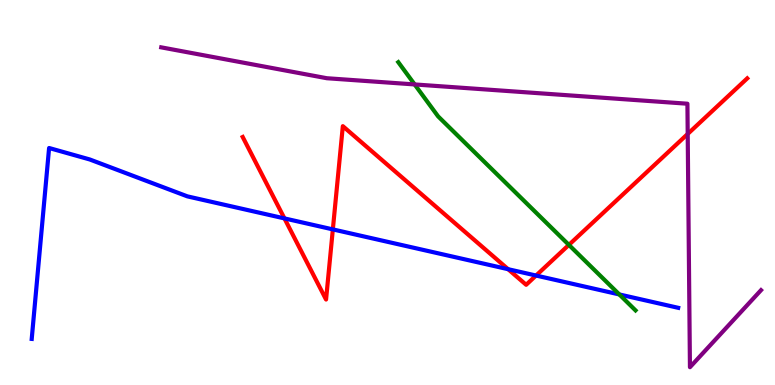[{'lines': ['blue', 'red'], 'intersections': [{'x': 3.67, 'y': 4.33}, {'x': 4.29, 'y': 4.04}, {'x': 6.56, 'y': 3.01}, {'x': 6.92, 'y': 2.84}]}, {'lines': ['green', 'red'], 'intersections': [{'x': 7.34, 'y': 3.64}]}, {'lines': ['purple', 'red'], 'intersections': [{'x': 8.87, 'y': 6.52}]}, {'lines': ['blue', 'green'], 'intersections': [{'x': 7.99, 'y': 2.35}]}, {'lines': ['blue', 'purple'], 'intersections': []}, {'lines': ['green', 'purple'], 'intersections': [{'x': 5.35, 'y': 7.81}]}]